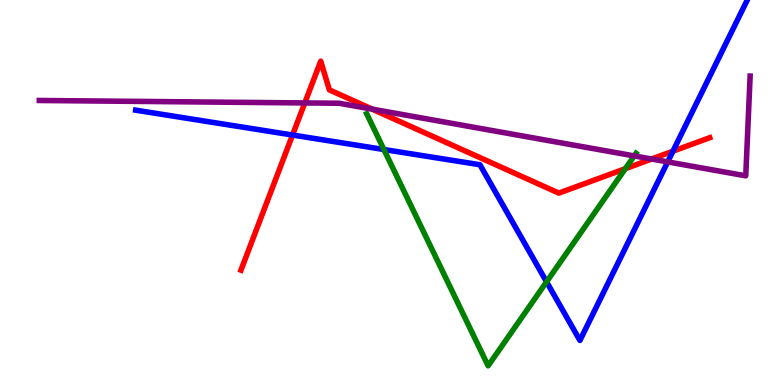[{'lines': ['blue', 'red'], 'intersections': [{'x': 3.77, 'y': 6.49}, {'x': 8.68, 'y': 6.07}]}, {'lines': ['green', 'red'], 'intersections': [{'x': 8.07, 'y': 5.62}]}, {'lines': ['purple', 'red'], 'intersections': [{'x': 3.93, 'y': 7.33}, {'x': 4.8, 'y': 7.17}, {'x': 8.41, 'y': 5.87}]}, {'lines': ['blue', 'green'], 'intersections': [{'x': 4.95, 'y': 6.12}, {'x': 7.05, 'y': 2.68}]}, {'lines': ['blue', 'purple'], 'intersections': [{'x': 8.62, 'y': 5.8}]}, {'lines': ['green', 'purple'], 'intersections': [{'x': 8.18, 'y': 5.95}]}]